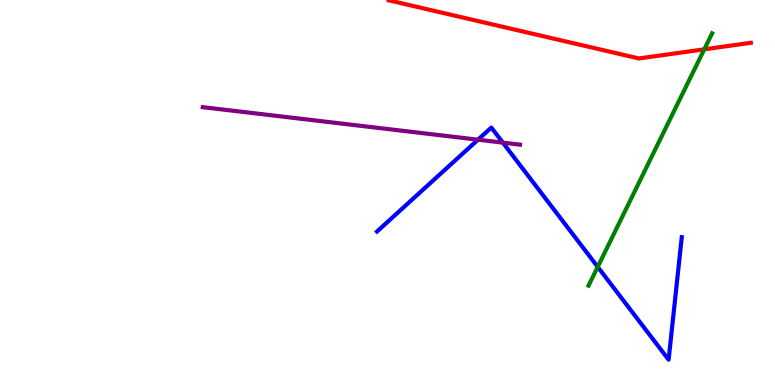[{'lines': ['blue', 'red'], 'intersections': []}, {'lines': ['green', 'red'], 'intersections': [{'x': 9.09, 'y': 8.72}]}, {'lines': ['purple', 'red'], 'intersections': []}, {'lines': ['blue', 'green'], 'intersections': [{'x': 7.71, 'y': 3.07}]}, {'lines': ['blue', 'purple'], 'intersections': [{'x': 6.17, 'y': 6.37}, {'x': 6.49, 'y': 6.3}]}, {'lines': ['green', 'purple'], 'intersections': []}]